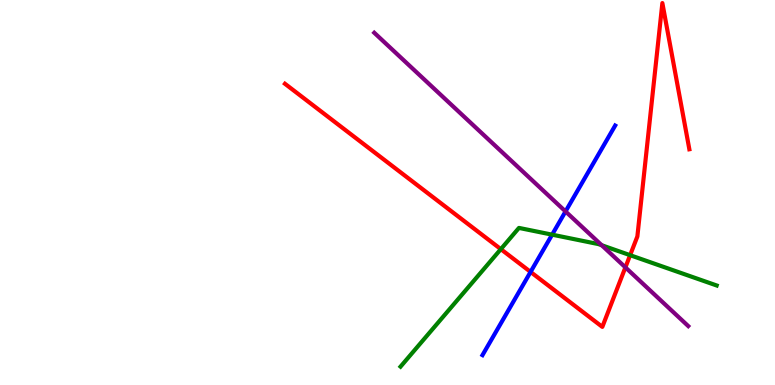[{'lines': ['blue', 'red'], 'intersections': [{'x': 6.85, 'y': 2.94}]}, {'lines': ['green', 'red'], 'intersections': [{'x': 6.46, 'y': 3.53}, {'x': 8.13, 'y': 3.37}]}, {'lines': ['purple', 'red'], 'intersections': [{'x': 8.07, 'y': 3.06}]}, {'lines': ['blue', 'green'], 'intersections': [{'x': 7.12, 'y': 3.9}]}, {'lines': ['blue', 'purple'], 'intersections': [{'x': 7.3, 'y': 4.51}]}, {'lines': ['green', 'purple'], 'intersections': [{'x': 7.76, 'y': 3.63}]}]